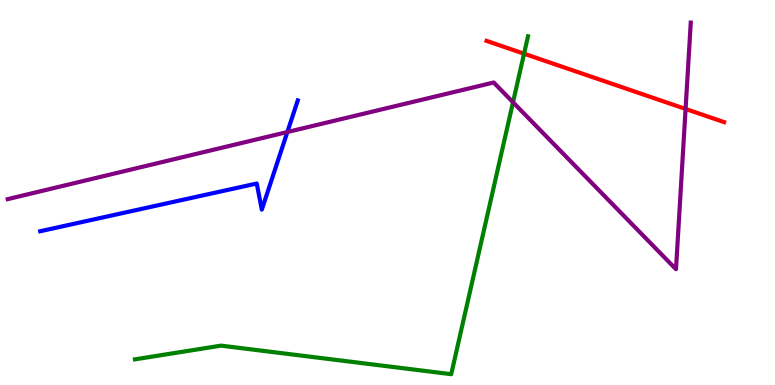[{'lines': ['blue', 'red'], 'intersections': []}, {'lines': ['green', 'red'], 'intersections': [{'x': 6.76, 'y': 8.61}]}, {'lines': ['purple', 'red'], 'intersections': [{'x': 8.85, 'y': 7.17}]}, {'lines': ['blue', 'green'], 'intersections': []}, {'lines': ['blue', 'purple'], 'intersections': [{'x': 3.71, 'y': 6.57}]}, {'lines': ['green', 'purple'], 'intersections': [{'x': 6.62, 'y': 7.34}]}]